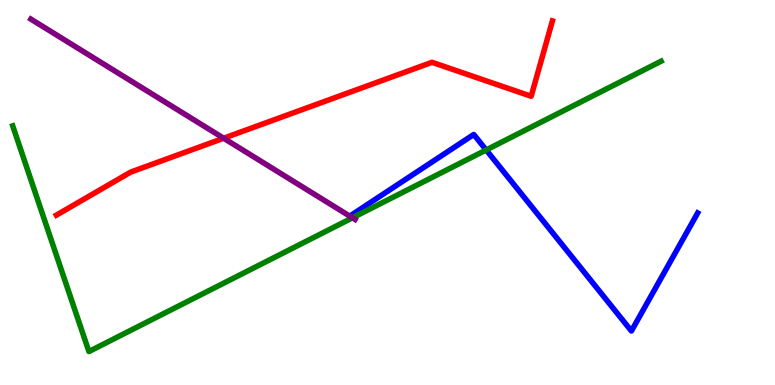[{'lines': ['blue', 'red'], 'intersections': []}, {'lines': ['green', 'red'], 'intersections': []}, {'lines': ['purple', 'red'], 'intersections': [{'x': 2.89, 'y': 6.41}]}, {'lines': ['blue', 'green'], 'intersections': [{'x': 6.27, 'y': 6.1}]}, {'lines': ['blue', 'purple'], 'intersections': []}, {'lines': ['green', 'purple'], 'intersections': [{'x': 4.55, 'y': 4.34}]}]